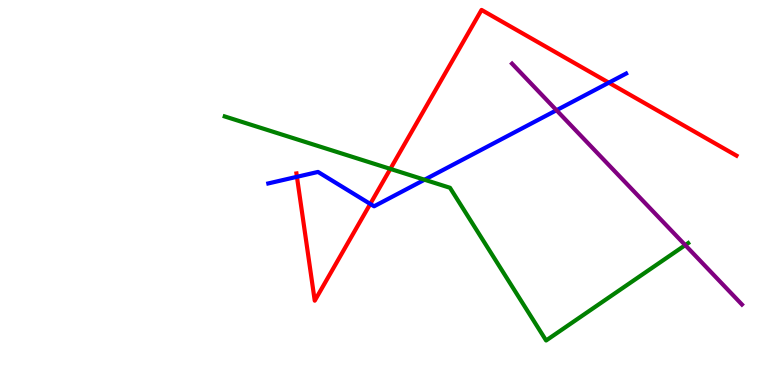[{'lines': ['blue', 'red'], 'intersections': [{'x': 3.83, 'y': 5.41}, {'x': 4.78, 'y': 4.7}, {'x': 7.86, 'y': 7.85}]}, {'lines': ['green', 'red'], 'intersections': [{'x': 5.04, 'y': 5.61}]}, {'lines': ['purple', 'red'], 'intersections': []}, {'lines': ['blue', 'green'], 'intersections': [{'x': 5.48, 'y': 5.33}]}, {'lines': ['blue', 'purple'], 'intersections': [{'x': 7.18, 'y': 7.14}]}, {'lines': ['green', 'purple'], 'intersections': [{'x': 8.84, 'y': 3.63}]}]